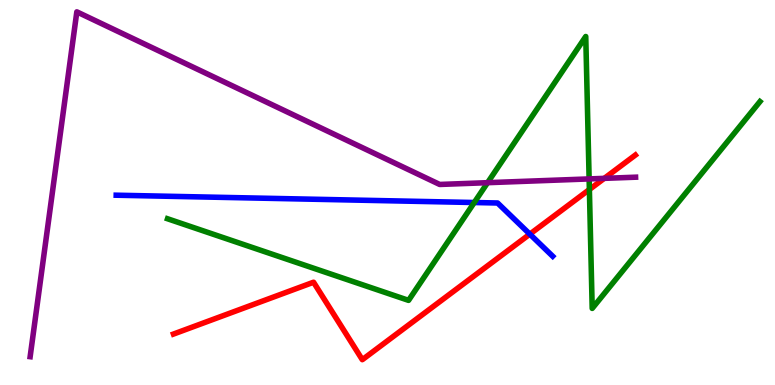[{'lines': ['blue', 'red'], 'intersections': [{'x': 6.84, 'y': 3.92}]}, {'lines': ['green', 'red'], 'intersections': [{'x': 7.6, 'y': 5.08}]}, {'lines': ['purple', 'red'], 'intersections': [{'x': 7.8, 'y': 5.37}]}, {'lines': ['blue', 'green'], 'intersections': [{'x': 6.12, 'y': 4.74}]}, {'lines': ['blue', 'purple'], 'intersections': []}, {'lines': ['green', 'purple'], 'intersections': [{'x': 6.29, 'y': 5.26}, {'x': 7.6, 'y': 5.35}]}]